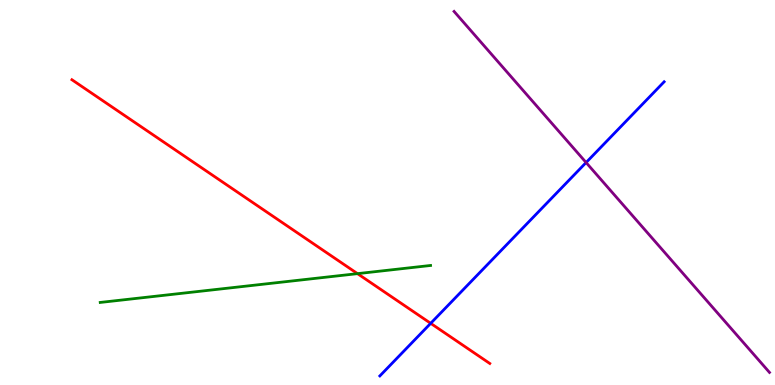[{'lines': ['blue', 'red'], 'intersections': [{'x': 5.56, 'y': 1.6}]}, {'lines': ['green', 'red'], 'intersections': [{'x': 4.61, 'y': 2.89}]}, {'lines': ['purple', 'red'], 'intersections': []}, {'lines': ['blue', 'green'], 'intersections': []}, {'lines': ['blue', 'purple'], 'intersections': [{'x': 7.56, 'y': 5.78}]}, {'lines': ['green', 'purple'], 'intersections': []}]